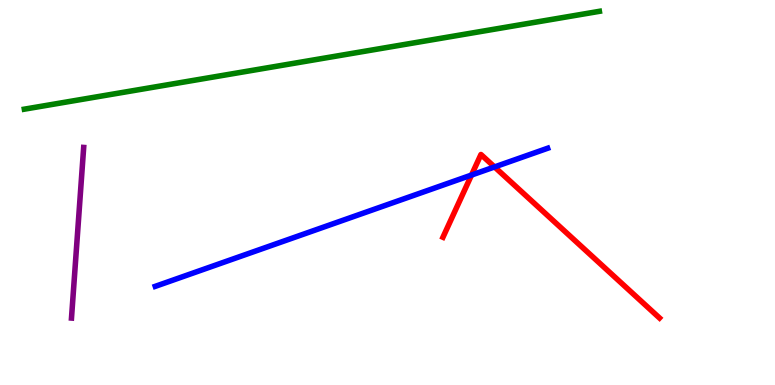[{'lines': ['blue', 'red'], 'intersections': [{'x': 6.08, 'y': 5.45}, {'x': 6.38, 'y': 5.66}]}, {'lines': ['green', 'red'], 'intersections': []}, {'lines': ['purple', 'red'], 'intersections': []}, {'lines': ['blue', 'green'], 'intersections': []}, {'lines': ['blue', 'purple'], 'intersections': []}, {'lines': ['green', 'purple'], 'intersections': []}]